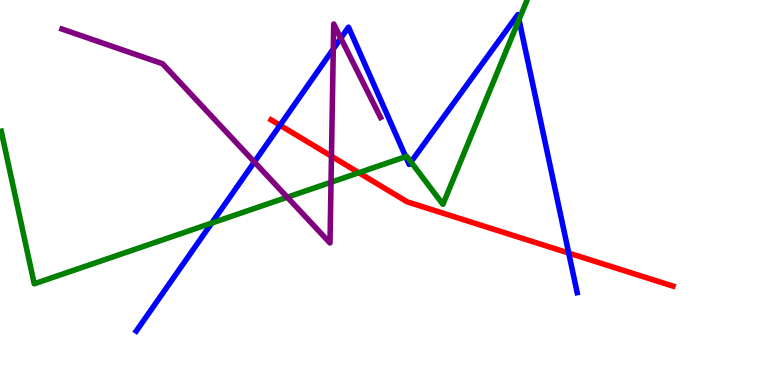[{'lines': ['blue', 'red'], 'intersections': [{'x': 3.61, 'y': 6.75}, {'x': 7.34, 'y': 3.43}]}, {'lines': ['green', 'red'], 'intersections': [{'x': 4.63, 'y': 5.51}]}, {'lines': ['purple', 'red'], 'intersections': [{'x': 4.28, 'y': 5.94}]}, {'lines': ['blue', 'green'], 'intersections': [{'x': 2.73, 'y': 4.21}, {'x': 5.24, 'y': 5.93}, {'x': 5.3, 'y': 5.79}, {'x': 6.7, 'y': 9.49}]}, {'lines': ['blue', 'purple'], 'intersections': [{'x': 3.28, 'y': 5.79}, {'x': 4.3, 'y': 8.73}, {'x': 4.4, 'y': 9.01}]}, {'lines': ['green', 'purple'], 'intersections': [{'x': 3.71, 'y': 4.88}, {'x': 4.27, 'y': 5.27}]}]